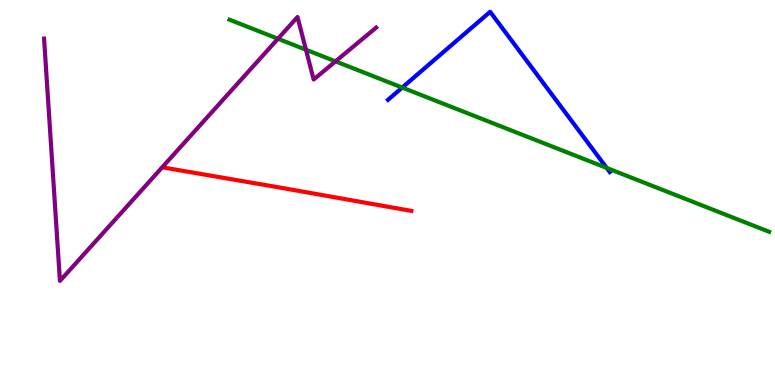[{'lines': ['blue', 'red'], 'intersections': []}, {'lines': ['green', 'red'], 'intersections': []}, {'lines': ['purple', 'red'], 'intersections': []}, {'lines': ['blue', 'green'], 'intersections': [{'x': 5.19, 'y': 7.73}, {'x': 7.83, 'y': 5.64}]}, {'lines': ['blue', 'purple'], 'intersections': []}, {'lines': ['green', 'purple'], 'intersections': [{'x': 3.59, 'y': 8.99}, {'x': 3.95, 'y': 8.71}, {'x': 4.33, 'y': 8.41}]}]